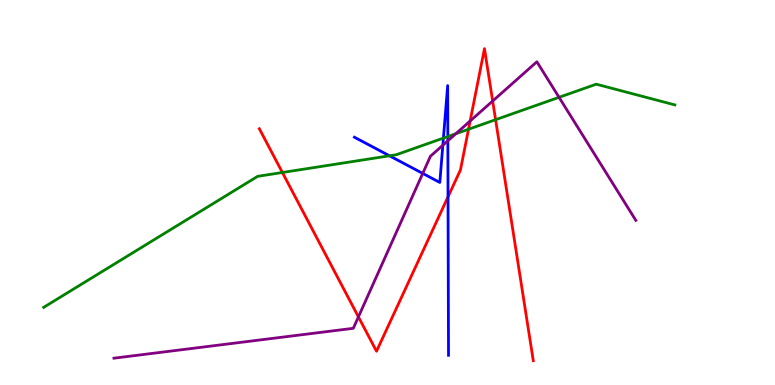[{'lines': ['blue', 'red'], 'intersections': [{'x': 5.78, 'y': 4.89}]}, {'lines': ['green', 'red'], 'intersections': [{'x': 3.64, 'y': 5.52}, {'x': 6.05, 'y': 6.64}, {'x': 6.39, 'y': 6.89}]}, {'lines': ['purple', 'red'], 'intersections': [{'x': 4.62, 'y': 1.77}, {'x': 6.07, 'y': 6.86}, {'x': 6.36, 'y': 7.38}]}, {'lines': ['blue', 'green'], 'intersections': [{'x': 5.03, 'y': 5.95}, {'x': 5.72, 'y': 6.41}, {'x': 5.78, 'y': 6.45}]}, {'lines': ['blue', 'purple'], 'intersections': [{'x': 5.45, 'y': 5.5}, {'x': 5.71, 'y': 6.23}, {'x': 5.78, 'y': 6.34}]}, {'lines': ['green', 'purple'], 'intersections': [{'x': 5.88, 'y': 6.53}, {'x': 7.21, 'y': 7.47}]}]